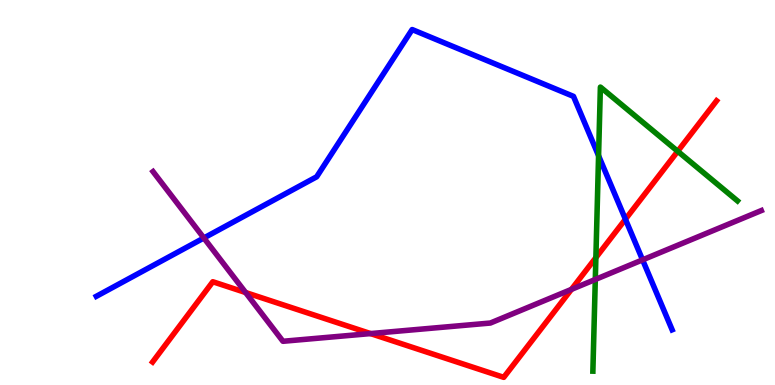[{'lines': ['blue', 'red'], 'intersections': [{'x': 8.07, 'y': 4.31}]}, {'lines': ['green', 'red'], 'intersections': [{'x': 7.69, 'y': 3.31}, {'x': 8.74, 'y': 6.07}]}, {'lines': ['purple', 'red'], 'intersections': [{'x': 3.17, 'y': 2.4}, {'x': 4.78, 'y': 1.34}, {'x': 7.37, 'y': 2.48}]}, {'lines': ['blue', 'green'], 'intersections': [{'x': 7.72, 'y': 5.96}]}, {'lines': ['blue', 'purple'], 'intersections': [{'x': 2.63, 'y': 3.82}, {'x': 8.29, 'y': 3.25}]}, {'lines': ['green', 'purple'], 'intersections': [{'x': 7.68, 'y': 2.74}]}]